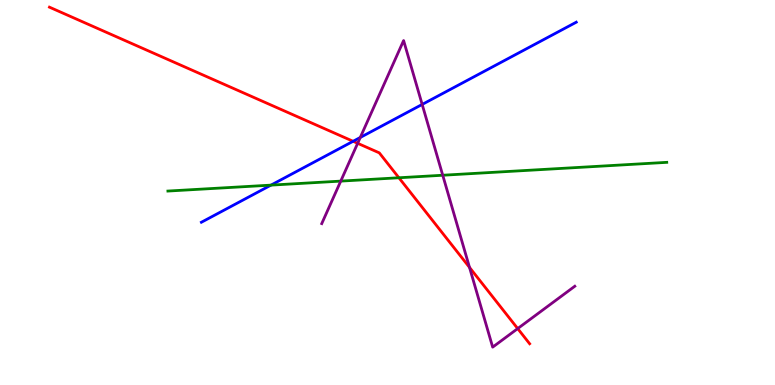[{'lines': ['blue', 'red'], 'intersections': [{'x': 4.56, 'y': 6.33}]}, {'lines': ['green', 'red'], 'intersections': [{'x': 5.15, 'y': 5.38}]}, {'lines': ['purple', 'red'], 'intersections': [{'x': 4.61, 'y': 6.28}, {'x': 6.06, 'y': 3.05}, {'x': 6.68, 'y': 1.47}]}, {'lines': ['blue', 'green'], 'intersections': [{'x': 3.5, 'y': 5.19}]}, {'lines': ['blue', 'purple'], 'intersections': [{'x': 4.65, 'y': 6.43}, {'x': 5.45, 'y': 7.29}]}, {'lines': ['green', 'purple'], 'intersections': [{'x': 4.4, 'y': 5.3}, {'x': 5.71, 'y': 5.45}]}]